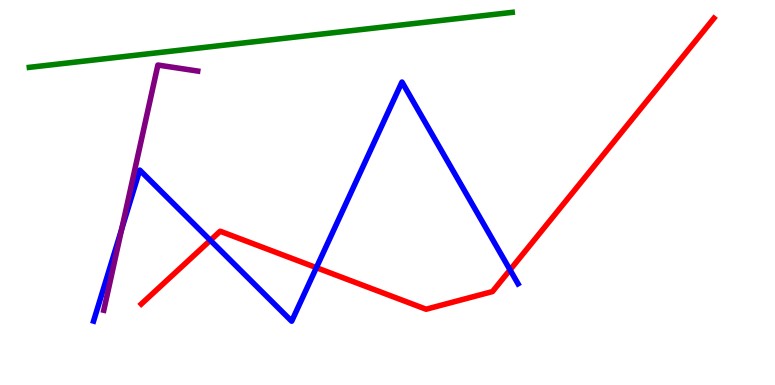[{'lines': ['blue', 'red'], 'intersections': [{'x': 2.71, 'y': 3.76}, {'x': 4.08, 'y': 3.05}, {'x': 6.58, 'y': 2.99}]}, {'lines': ['green', 'red'], 'intersections': []}, {'lines': ['purple', 'red'], 'intersections': []}, {'lines': ['blue', 'green'], 'intersections': []}, {'lines': ['blue', 'purple'], 'intersections': [{'x': 1.57, 'y': 4.04}]}, {'lines': ['green', 'purple'], 'intersections': []}]